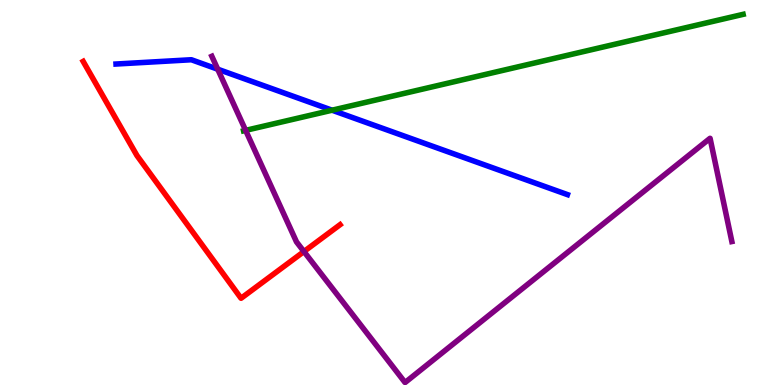[{'lines': ['blue', 'red'], 'intersections': []}, {'lines': ['green', 'red'], 'intersections': []}, {'lines': ['purple', 'red'], 'intersections': [{'x': 3.92, 'y': 3.47}]}, {'lines': ['blue', 'green'], 'intersections': [{'x': 4.28, 'y': 7.14}]}, {'lines': ['blue', 'purple'], 'intersections': [{'x': 2.81, 'y': 8.2}]}, {'lines': ['green', 'purple'], 'intersections': [{'x': 3.17, 'y': 6.61}]}]